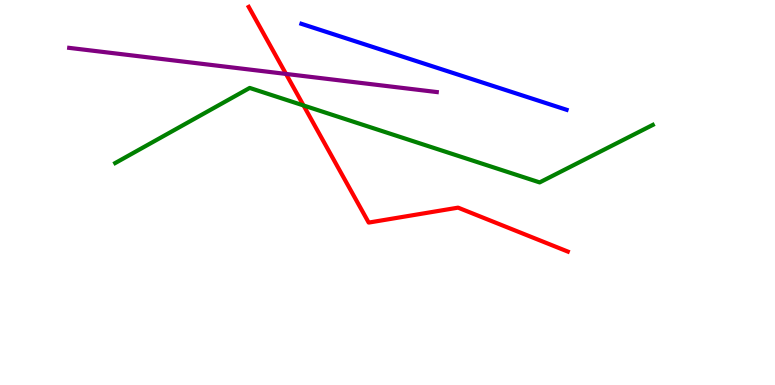[{'lines': ['blue', 'red'], 'intersections': []}, {'lines': ['green', 'red'], 'intersections': [{'x': 3.92, 'y': 7.26}]}, {'lines': ['purple', 'red'], 'intersections': [{'x': 3.69, 'y': 8.08}]}, {'lines': ['blue', 'green'], 'intersections': []}, {'lines': ['blue', 'purple'], 'intersections': []}, {'lines': ['green', 'purple'], 'intersections': []}]